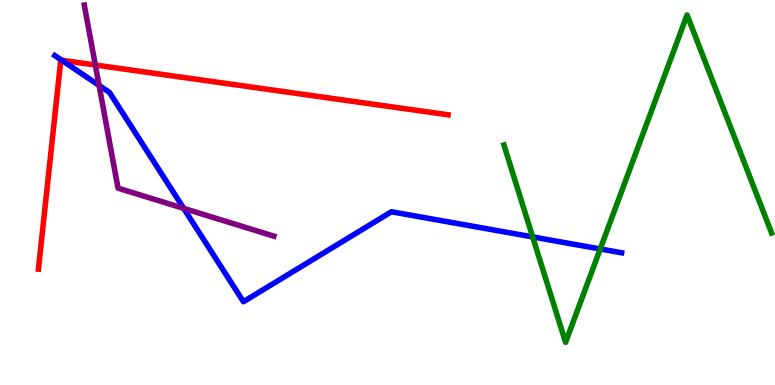[{'lines': ['blue', 'red'], 'intersections': [{'x': 0.798, 'y': 8.43}]}, {'lines': ['green', 'red'], 'intersections': []}, {'lines': ['purple', 'red'], 'intersections': [{'x': 1.23, 'y': 8.31}]}, {'lines': ['blue', 'green'], 'intersections': [{'x': 6.87, 'y': 3.85}, {'x': 7.75, 'y': 3.53}]}, {'lines': ['blue', 'purple'], 'intersections': [{'x': 1.28, 'y': 7.78}, {'x': 2.37, 'y': 4.59}]}, {'lines': ['green', 'purple'], 'intersections': []}]